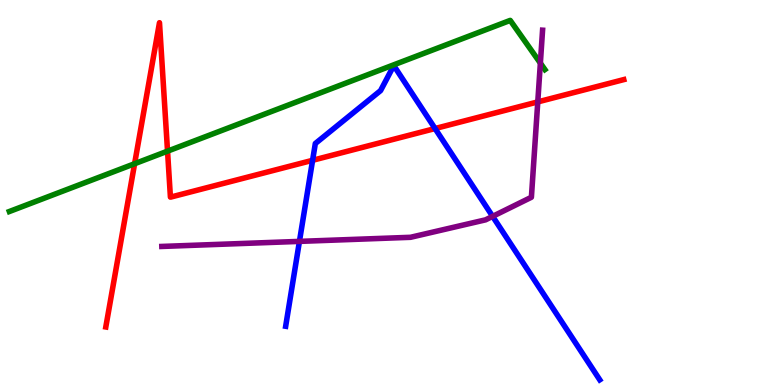[{'lines': ['blue', 'red'], 'intersections': [{'x': 4.03, 'y': 5.84}, {'x': 5.61, 'y': 6.66}]}, {'lines': ['green', 'red'], 'intersections': [{'x': 1.74, 'y': 5.75}, {'x': 2.16, 'y': 6.07}]}, {'lines': ['purple', 'red'], 'intersections': [{'x': 6.94, 'y': 7.35}]}, {'lines': ['blue', 'green'], 'intersections': []}, {'lines': ['blue', 'purple'], 'intersections': [{'x': 3.86, 'y': 3.73}, {'x': 6.36, 'y': 4.38}]}, {'lines': ['green', 'purple'], 'intersections': [{'x': 6.97, 'y': 8.36}]}]